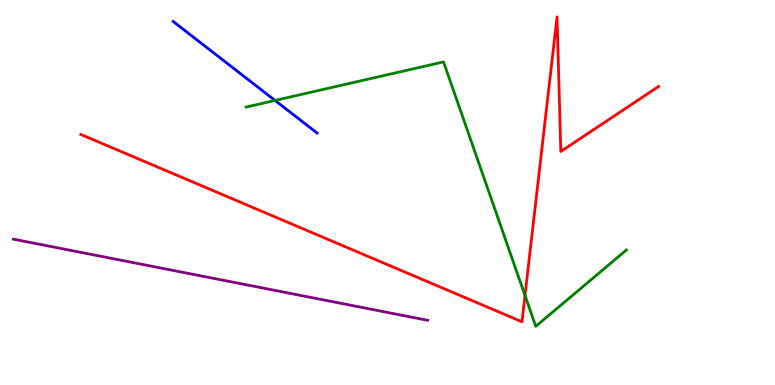[{'lines': ['blue', 'red'], 'intersections': []}, {'lines': ['green', 'red'], 'intersections': [{'x': 6.77, 'y': 2.33}]}, {'lines': ['purple', 'red'], 'intersections': []}, {'lines': ['blue', 'green'], 'intersections': [{'x': 3.55, 'y': 7.39}]}, {'lines': ['blue', 'purple'], 'intersections': []}, {'lines': ['green', 'purple'], 'intersections': []}]